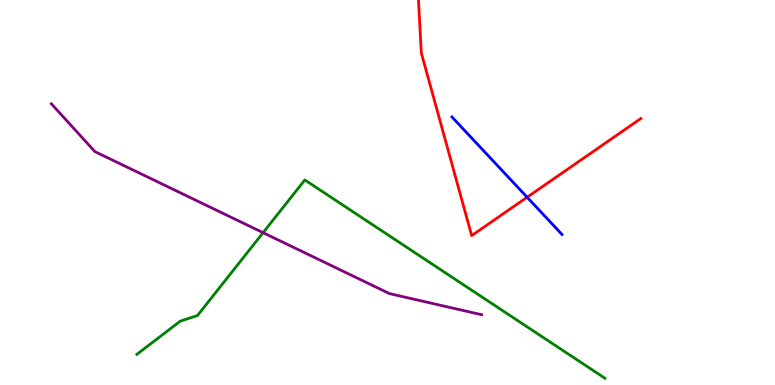[{'lines': ['blue', 'red'], 'intersections': [{'x': 6.8, 'y': 4.88}]}, {'lines': ['green', 'red'], 'intersections': []}, {'lines': ['purple', 'red'], 'intersections': []}, {'lines': ['blue', 'green'], 'intersections': []}, {'lines': ['blue', 'purple'], 'intersections': []}, {'lines': ['green', 'purple'], 'intersections': [{'x': 3.39, 'y': 3.96}]}]